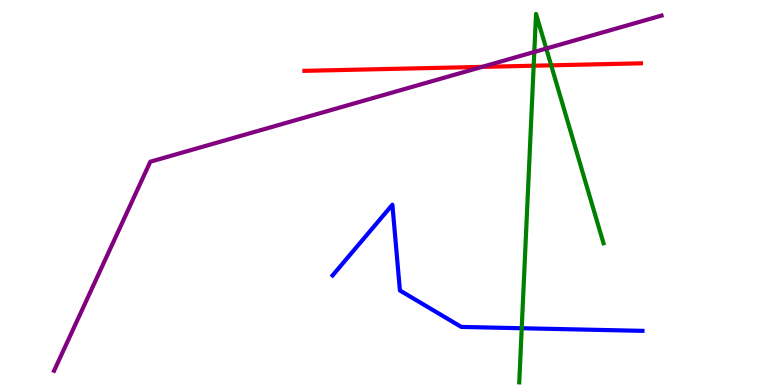[{'lines': ['blue', 'red'], 'intersections': []}, {'lines': ['green', 'red'], 'intersections': [{'x': 6.89, 'y': 8.29}, {'x': 7.11, 'y': 8.3}]}, {'lines': ['purple', 'red'], 'intersections': [{'x': 6.22, 'y': 8.26}]}, {'lines': ['blue', 'green'], 'intersections': [{'x': 6.73, 'y': 1.47}]}, {'lines': ['blue', 'purple'], 'intersections': []}, {'lines': ['green', 'purple'], 'intersections': [{'x': 6.89, 'y': 8.65}, {'x': 7.05, 'y': 8.74}]}]